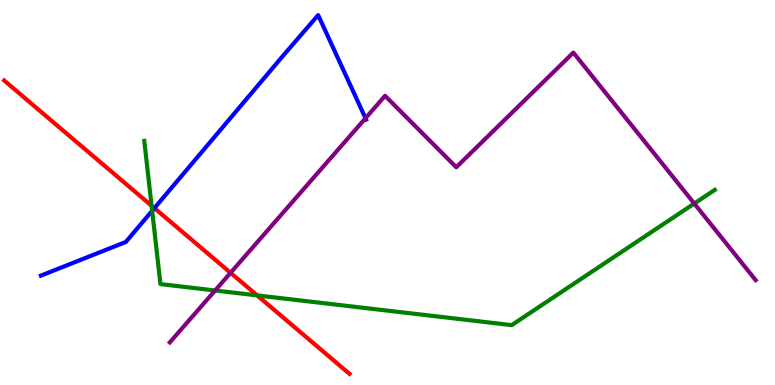[{'lines': ['blue', 'red'], 'intersections': [{'x': 1.99, 'y': 4.59}]}, {'lines': ['green', 'red'], 'intersections': [{'x': 1.96, 'y': 4.66}, {'x': 3.32, 'y': 2.33}]}, {'lines': ['purple', 'red'], 'intersections': [{'x': 2.97, 'y': 2.91}]}, {'lines': ['blue', 'green'], 'intersections': [{'x': 1.96, 'y': 4.53}]}, {'lines': ['blue', 'purple'], 'intersections': [{'x': 4.72, 'y': 6.93}]}, {'lines': ['green', 'purple'], 'intersections': [{'x': 2.78, 'y': 2.45}, {'x': 8.96, 'y': 4.71}]}]